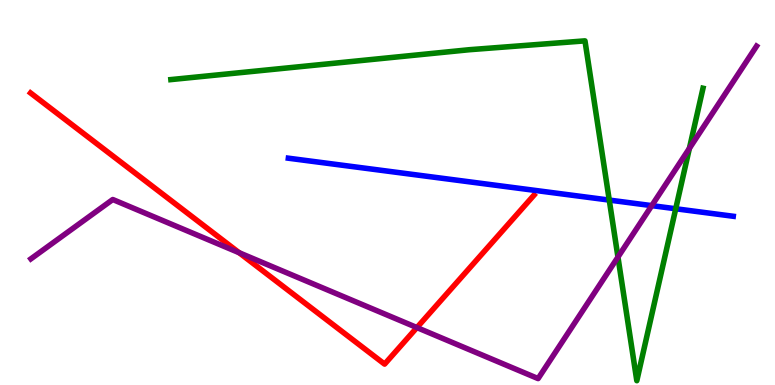[{'lines': ['blue', 'red'], 'intersections': []}, {'lines': ['green', 'red'], 'intersections': []}, {'lines': ['purple', 'red'], 'intersections': [{'x': 3.09, 'y': 3.44}, {'x': 5.38, 'y': 1.49}]}, {'lines': ['blue', 'green'], 'intersections': [{'x': 7.86, 'y': 4.8}, {'x': 8.72, 'y': 4.58}]}, {'lines': ['blue', 'purple'], 'intersections': [{'x': 8.41, 'y': 4.66}]}, {'lines': ['green', 'purple'], 'intersections': [{'x': 7.97, 'y': 3.32}, {'x': 8.9, 'y': 6.15}]}]